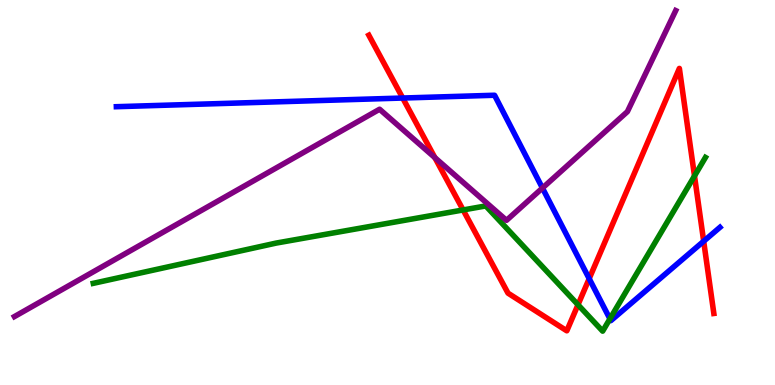[{'lines': ['blue', 'red'], 'intersections': [{'x': 5.2, 'y': 7.45}, {'x': 7.6, 'y': 2.76}, {'x': 9.08, 'y': 3.73}]}, {'lines': ['green', 'red'], 'intersections': [{'x': 5.98, 'y': 4.55}, {'x': 7.46, 'y': 2.08}, {'x': 8.96, 'y': 5.43}]}, {'lines': ['purple', 'red'], 'intersections': [{'x': 5.61, 'y': 5.91}]}, {'lines': ['blue', 'green'], 'intersections': [{'x': 7.87, 'y': 1.72}]}, {'lines': ['blue', 'purple'], 'intersections': [{'x': 7.0, 'y': 5.12}]}, {'lines': ['green', 'purple'], 'intersections': []}]